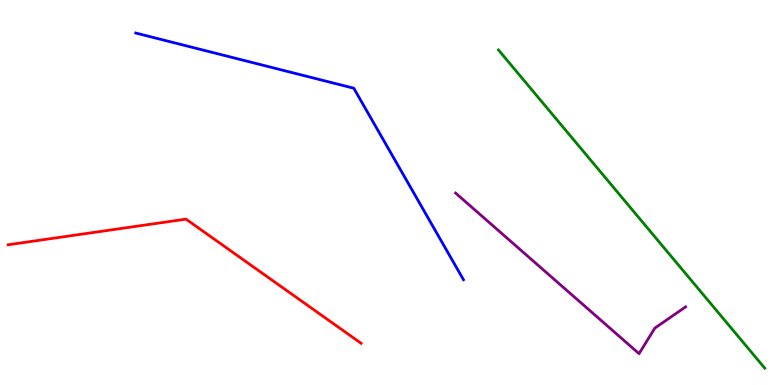[{'lines': ['blue', 'red'], 'intersections': []}, {'lines': ['green', 'red'], 'intersections': []}, {'lines': ['purple', 'red'], 'intersections': []}, {'lines': ['blue', 'green'], 'intersections': []}, {'lines': ['blue', 'purple'], 'intersections': []}, {'lines': ['green', 'purple'], 'intersections': []}]